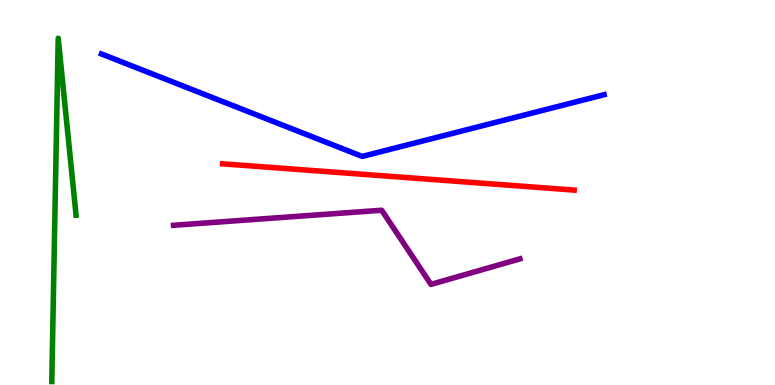[{'lines': ['blue', 'red'], 'intersections': []}, {'lines': ['green', 'red'], 'intersections': []}, {'lines': ['purple', 'red'], 'intersections': []}, {'lines': ['blue', 'green'], 'intersections': []}, {'lines': ['blue', 'purple'], 'intersections': []}, {'lines': ['green', 'purple'], 'intersections': []}]